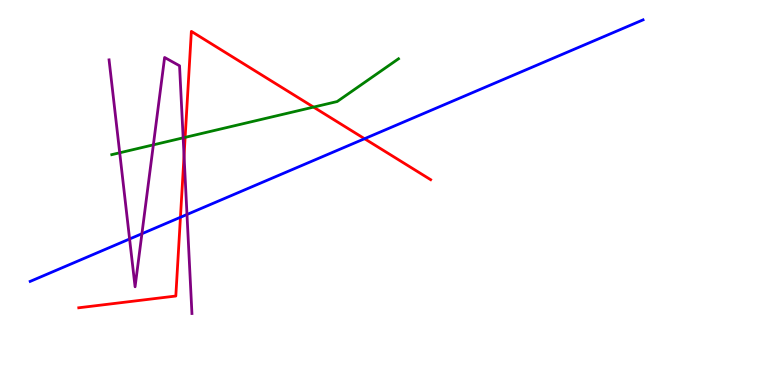[{'lines': ['blue', 'red'], 'intersections': [{'x': 2.33, 'y': 4.36}, {'x': 4.7, 'y': 6.4}]}, {'lines': ['green', 'red'], 'intersections': [{'x': 2.39, 'y': 6.43}, {'x': 4.05, 'y': 7.22}]}, {'lines': ['purple', 'red'], 'intersections': [{'x': 2.37, 'y': 5.95}]}, {'lines': ['blue', 'green'], 'intersections': []}, {'lines': ['blue', 'purple'], 'intersections': [{'x': 1.67, 'y': 3.79}, {'x': 1.83, 'y': 3.93}, {'x': 2.41, 'y': 4.43}]}, {'lines': ['green', 'purple'], 'intersections': [{'x': 1.54, 'y': 6.03}, {'x': 1.98, 'y': 6.24}, {'x': 2.36, 'y': 6.42}]}]